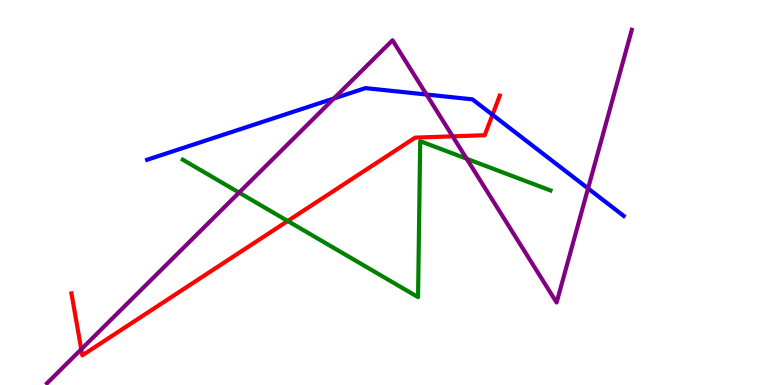[{'lines': ['blue', 'red'], 'intersections': [{'x': 6.35, 'y': 7.02}]}, {'lines': ['green', 'red'], 'intersections': [{'x': 3.71, 'y': 4.26}]}, {'lines': ['purple', 'red'], 'intersections': [{'x': 1.05, 'y': 0.928}, {'x': 5.84, 'y': 6.46}]}, {'lines': ['blue', 'green'], 'intersections': []}, {'lines': ['blue', 'purple'], 'intersections': [{'x': 4.31, 'y': 7.44}, {'x': 5.5, 'y': 7.54}, {'x': 7.59, 'y': 5.11}]}, {'lines': ['green', 'purple'], 'intersections': [{'x': 3.09, 'y': 5.0}, {'x': 6.02, 'y': 5.88}]}]